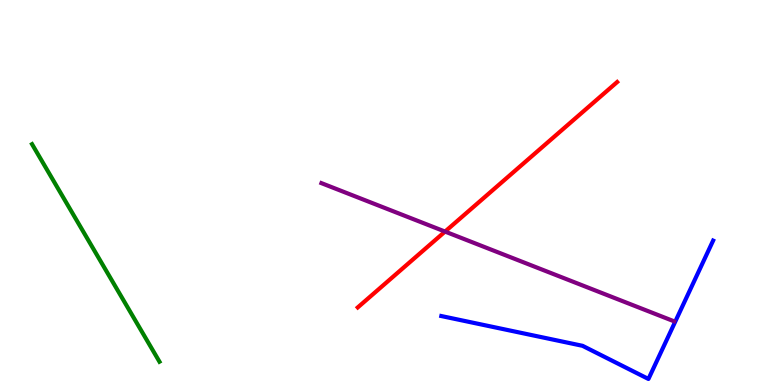[{'lines': ['blue', 'red'], 'intersections': []}, {'lines': ['green', 'red'], 'intersections': []}, {'lines': ['purple', 'red'], 'intersections': [{'x': 5.74, 'y': 3.99}]}, {'lines': ['blue', 'green'], 'intersections': []}, {'lines': ['blue', 'purple'], 'intersections': []}, {'lines': ['green', 'purple'], 'intersections': []}]